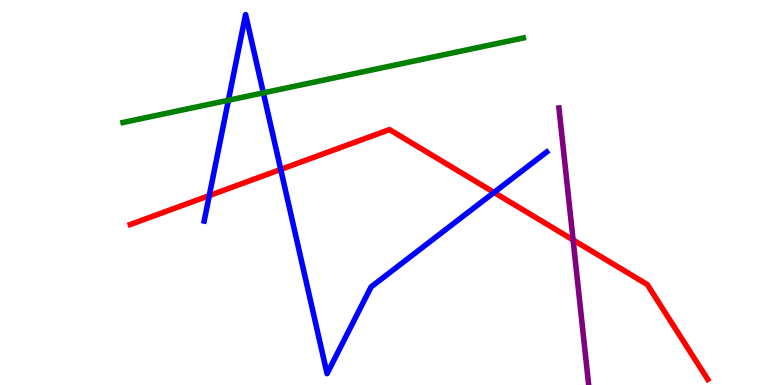[{'lines': ['blue', 'red'], 'intersections': [{'x': 2.7, 'y': 4.92}, {'x': 3.62, 'y': 5.6}, {'x': 6.37, 'y': 5.0}]}, {'lines': ['green', 'red'], 'intersections': []}, {'lines': ['purple', 'red'], 'intersections': [{'x': 7.39, 'y': 3.77}]}, {'lines': ['blue', 'green'], 'intersections': [{'x': 2.95, 'y': 7.4}, {'x': 3.4, 'y': 7.59}]}, {'lines': ['blue', 'purple'], 'intersections': []}, {'lines': ['green', 'purple'], 'intersections': []}]